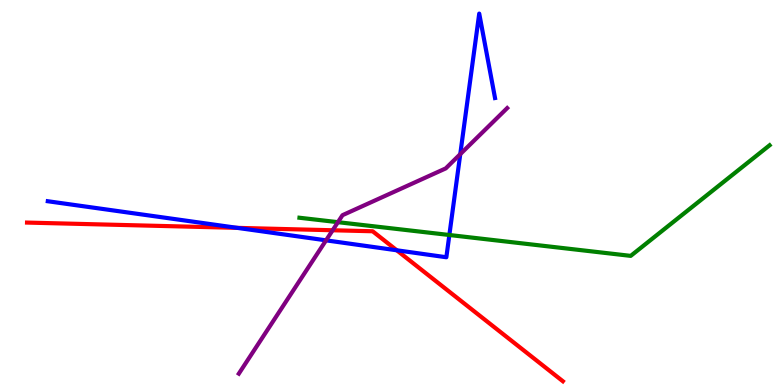[{'lines': ['blue', 'red'], 'intersections': [{'x': 3.06, 'y': 4.08}, {'x': 5.12, 'y': 3.5}]}, {'lines': ['green', 'red'], 'intersections': []}, {'lines': ['purple', 'red'], 'intersections': [{'x': 4.29, 'y': 4.02}]}, {'lines': ['blue', 'green'], 'intersections': [{'x': 5.8, 'y': 3.9}]}, {'lines': ['blue', 'purple'], 'intersections': [{'x': 4.21, 'y': 3.76}, {'x': 5.94, 'y': 6.0}]}, {'lines': ['green', 'purple'], 'intersections': [{'x': 4.36, 'y': 4.23}]}]